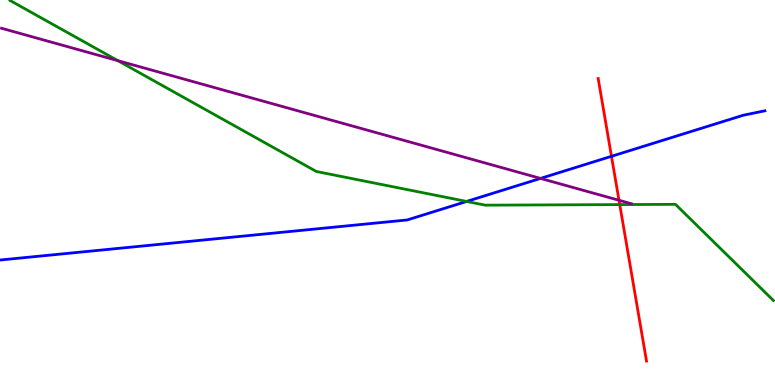[{'lines': ['blue', 'red'], 'intersections': [{'x': 7.89, 'y': 5.94}]}, {'lines': ['green', 'red'], 'intersections': [{'x': 8.0, 'y': 4.69}]}, {'lines': ['purple', 'red'], 'intersections': [{'x': 7.99, 'y': 4.8}]}, {'lines': ['blue', 'green'], 'intersections': [{'x': 6.02, 'y': 4.77}]}, {'lines': ['blue', 'purple'], 'intersections': [{'x': 6.97, 'y': 5.37}]}, {'lines': ['green', 'purple'], 'intersections': [{'x': 1.52, 'y': 8.42}]}]